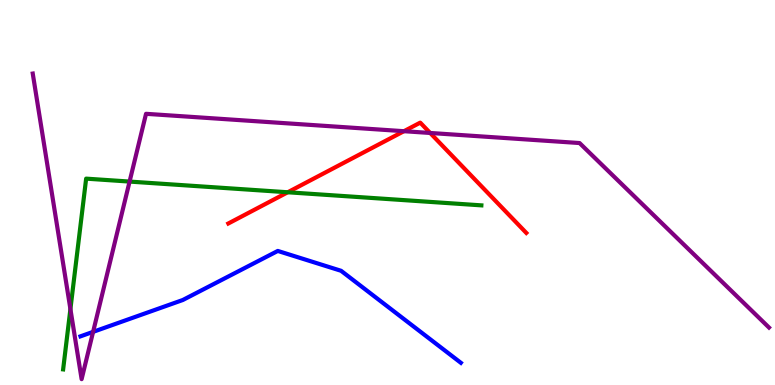[{'lines': ['blue', 'red'], 'intersections': []}, {'lines': ['green', 'red'], 'intersections': [{'x': 3.71, 'y': 5.01}]}, {'lines': ['purple', 'red'], 'intersections': [{'x': 5.21, 'y': 6.59}, {'x': 5.55, 'y': 6.55}]}, {'lines': ['blue', 'green'], 'intersections': []}, {'lines': ['blue', 'purple'], 'intersections': [{'x': 1.2, 'y': 1.38}]}, {'lines': ['green', 'purple'], 'intersections': [{'x': 0.909, 'y': 1.97}, {'x': 1.67, 'y': 5.28}]}]